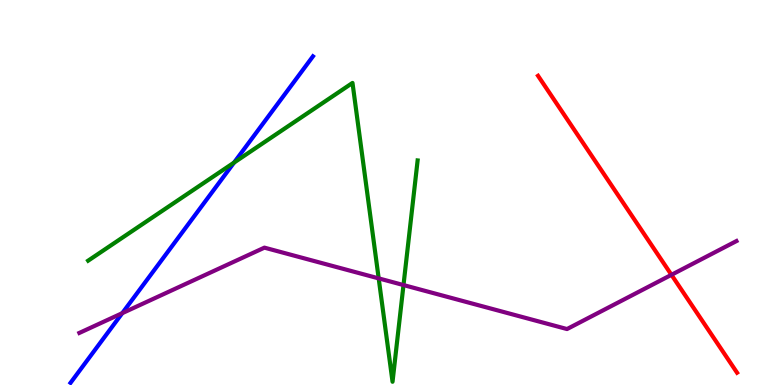[{'lines': ['blue', 'red'], 'intersections': []}, {'lines': ['green', 'red'], 'intersections': []}, {'lines': ['purple', 'red'], 'intersections': [{'x': 8.66, 'y': 2.86}]}, {'lines': ['blue', 'green'], 'intersections': [{'x': 3.02, 'y': 5.78}]}, {'lines': ['blue', 'purple'], 'intersections': [{'x': 1.58, 'y': 1.87}]}, {'lines': ['green', 'purple'], 'intersections': [{'x': 4.89, 'y': 2.77}, {'x': 5.21, 'y': 2.6}]}]